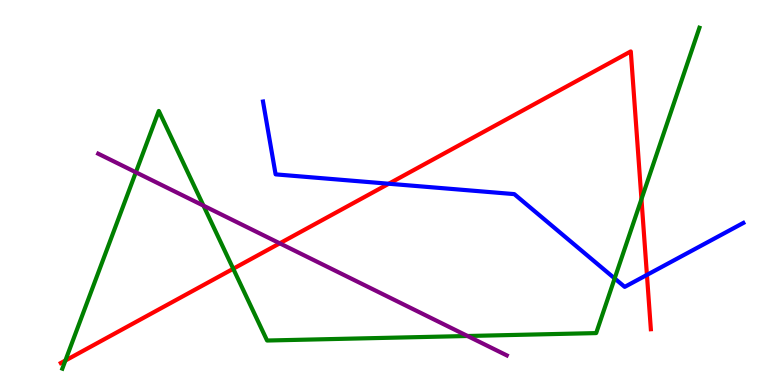[{'lines': ['blue', 'red'], 'intersections': [{'x': 5.02, 'y': 5.23}, {'x': 8.35, 'y': 2.86}]}, {'lines': ['green', 'red'], 'intersections': [{'x': 0.844, 'y': 0.636}, {'x': 3.01, 'y': 3.02}, {'x': 8.28, 'y': 4.83}]}, {'lines': ['purple', 'red'], 'intersections': [{'x': 3.61, 'y': 3.68}]}, {'lines': ['blue', 'green'], 'intersections': [{'x': 7.93, 'y': 2.77}]}, {'lines': ['blue', 'purple'], 'intersections': []}, {'lines': ['green', 'purple'], 'intersections': [{'x': 1.75, 'y': 5.53}, {'x': 2.63, 'y': 4.66}, {'x': 6.03, 'y': 1.27}]}]